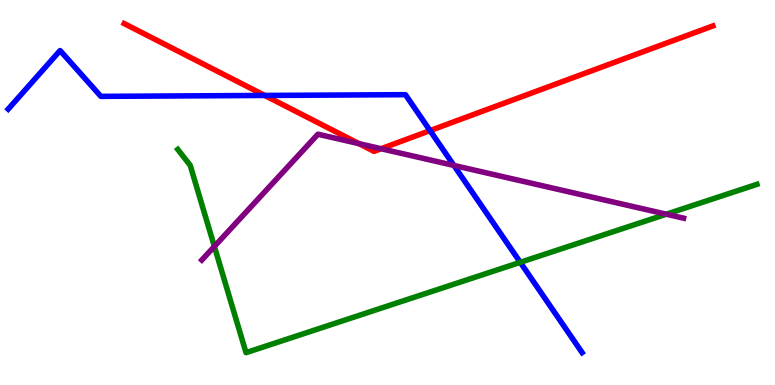[{'lines': ['blue', 'red'], 'intersections': [{'x': 3.42, 'y': 7.52}, {'x': 5.55, 'y': 6.61}]}, {'lines': ['green', 'red'], 'intersections': []}, {'lines': ['purple', 'red'], 'intersections': [{'x': 4.63, 'y': 6.27}, {'x': 4.92, 'y': 6.14}]}, {'lines': ['blue', 'green'], 'intersections': [{'x': 6.71, 'y': 3.19}]}, {'lines': ['blue', 'purple'], 'intersections': [{'x': 5.86, 'y': 5.7}]}, {'lines': ['green', 'purple'], 'intersections': [{'x': 2.77, 'y': 3.6}, {'x': 8.6, 'y': 4.44}]}]